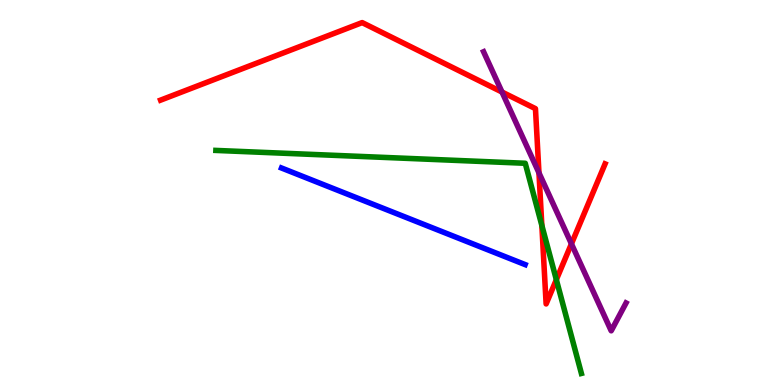[{'lines': ['blue', 'red'], 'intersections': []}, {'lines': ['green', 'red'], 'intersections': [{'x': 6.99, 'y': 4.15}, {'x': 7.18, 'y': 2.74}]}, {'lines': ['purple', 'red'], 'intersections': [{'x': 6.48, 'y': 7.61}, {'x': 6.95, 'y': 5.51}, {'x': 7.37, 'y': 3.67}]}, {'lines': ['blue', 'green'], 'intersections': []}, {'lines': ['blue', 'purple'], 'intersections': []}, {'lines': ['green', 'purple'], 'intersections': []}]